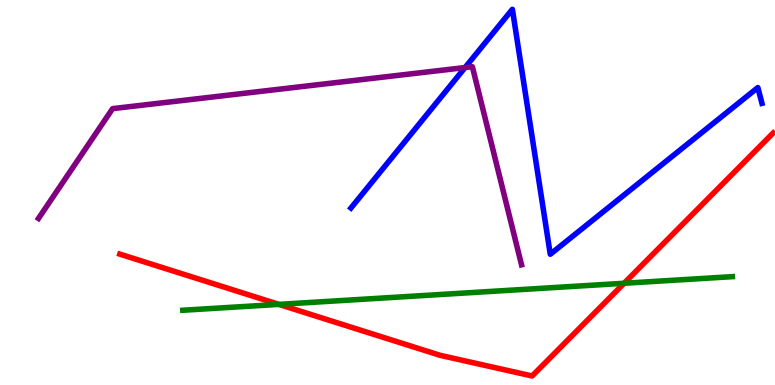[{'lines': ['blue', 'red'], 'intersections': []}, {'lines': ['green', 'red'], 'intersections': [{'x': 3.6, 'y': 2.09}, {'x': 8.05, 'y': 2.64}]}, {'lines': ['purple', 'red'], 'intersections': []}, {'lines': ['blue', 'green'], 'intersections': []}, {'lines': ['blue', 'purple'], 'intersections': [{'x': 6.0, 'y': 8.25}]}, {'lines': ['green', 'purple'], 'intersections': []}]